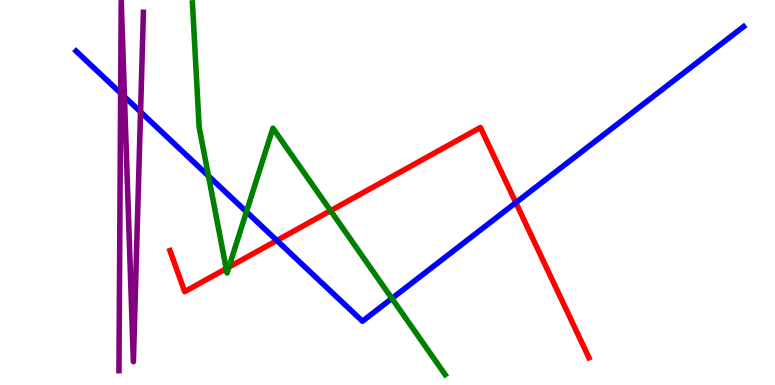[{'lines': ['blue', 'red'], 'intersections': [{'x': 3.57, 'y': 3.75}, {'x': 6.66, 'y': 4.74}]}, {'lines': ['green', 'red'], 'intersections': [{'x': 2.92, 'y': 3.02}, {'x': 2.95, 'y': 3.06}, {'x': 4.27, 'y': 4.53}]}, {'lines': ['purple', 'red'], 'intersections': []}, {'lines': ['blue', 'green'], 'intersections': [{'x': 2.69, 'y': 5.43}, {'x': 3.18, 'y': 4.5}, {'x': 5.06, 'y': 2.25}]}, {'lines': ['blue', 'purple'], 'intersections': [{'x': 1.56, 'y': 7.58}, {'x': 1.61, 'y': 7.49}, {'x': 1.81, 'y': 7.09}]}, {'lines': ['green', 'purple'], 'intersections': []}]